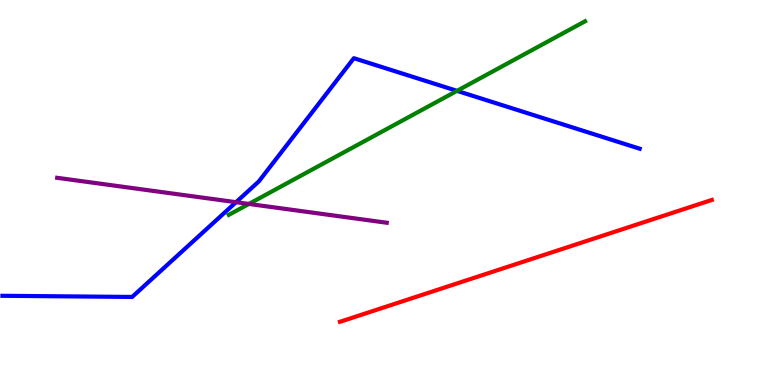[{'lines': ['blue', 'red'], 'intersections': []}, {'lines': ['green', 'red'], 'intersections': []}, {'lines': ['purple', 'red'], 'intersections': []}, {'lines': ['blue', 'green'], 'intersections': [{'x': 5.9, 'y': 7.64}]}, {'lines': ['blue', 'purple'], 'intersections': [{'x': 3.05, 'y': 4.75}]}, {'lines': ['green', 'purple'], 'intersections': [{'x': 3.21, 'y': 4.7}]}]